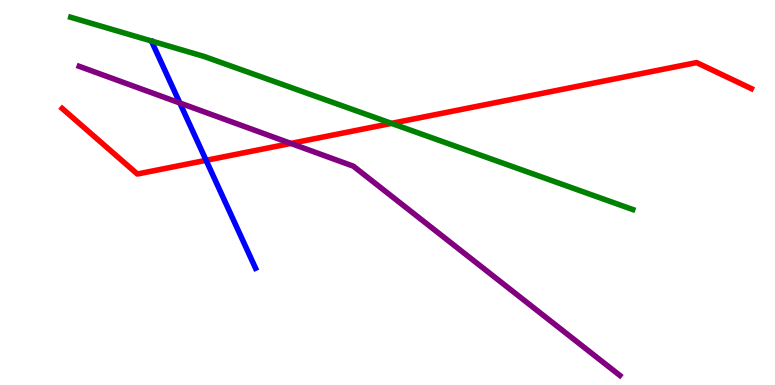[{'lines': ['blue', 'red'], 'intersections': [{'x': 2.66, 'y': 5.84}]}, {'lines': ['green', 'red'], 'intersections': [{'x': 5.05, 'y': 6.8}]}, {'lines': ['purple', 'red'], 'intersections': [{'x': 3.75, 'y': 6.27}]}, {'lines': ['blue', 'green'], 'intersections': []}, {'lines': ['blue', 'purple'], 'intersections': [{'x': 2.32, 'y': 7.33}]}, {'lines': ['green', 'purple'], 'intersections': []}]